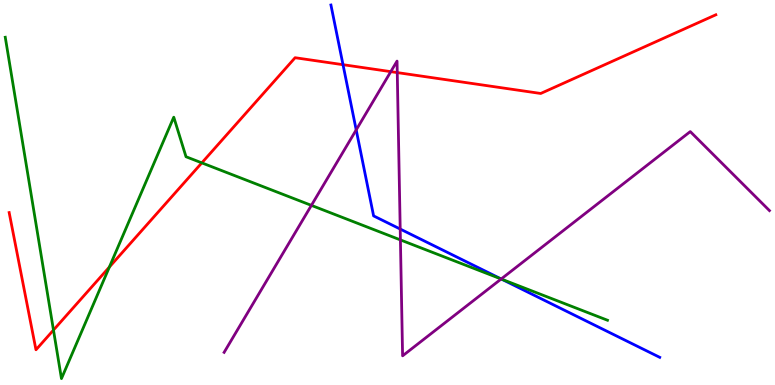[{'lines': ['blue', 'red'], 'intersections': [{'x': 4.43, 'y': 8.32}]}, {'lines': ['green', 'red'], 'intersections': [{'x': 0.69, 'y': 1.43}, {'x': 1.41, 'y': 3.06}, {'x': 2.6, 'y': 5.77}]}, {'lines': ['purple', 'red'], 'intersections': [{'x': 5.04, 'y': 8.14}, {'x': 5.13, 'y': 8.11}]}, {'lines': ['blue', 'green'], 'intersections': [{'x': 6.47, 'y': 2.75}]}, {'lines': ['blue', 'purple'], 'intersections': [{'x': 4.6, 'y': 6.63}, {'x': 5.16, 'y': 4.05}, {'x': 6.47, 'y': 2.75}]}, {'lines': ['green', 'purple'], 'intersections': [{'x': 4.02, 'y': 4.67}, {'x': 5.17, 'y': 3.77}, {'x': 6.47, 'y': 2.75}]}]